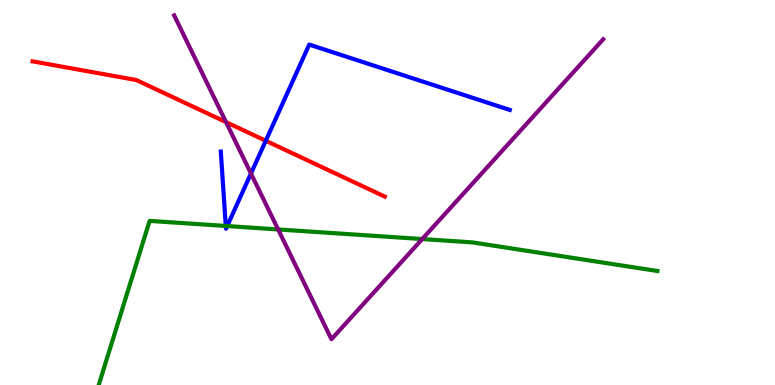[{'lines': ['blue', 'red'], 'intersections': [{'x': 3.43, 'y': 6.34}]}, {'lines': ['green', 'red'], 'intersections': []}, {'lines': ['purple', 'red'], 'intersections': [{'x': 2.92, 'y': 6.83}]}, {'lines': ['blue', 'green'], 'intersections': [{'x': 2.91, 'y': 4.13}, {'x': 2.93, 'y': 4.13}]}, {'lines': ['blue', 'purple'], 'intersections': [{'x': 3.24, 'y': 5.49}]}, {'lines': ['green', 'purple'], 'intersections': [{'x': 3.59, 'y': 4.04}, {'x': 5.45, 'y': 3.79}]}]